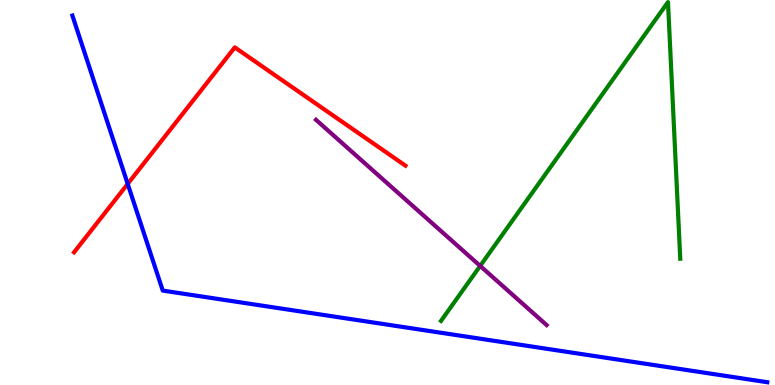[{'lines': ['blue', 'red'], 'intersections': [{'x': 1.65, 'y': 5.22}]}, {'lines': ['green', 'red'], 'intersections': []}, {'lines': ['purple', 'red'], 'intersections': []}, {'lines': ['blue', 'green'], 'intersections': []}, {'lines': ['blue', 'purple'], 'intersections': []}, {'lines': ['green', 'purple'], 'intersections': [{'x': 6.2, 'y': 3.09}]}]